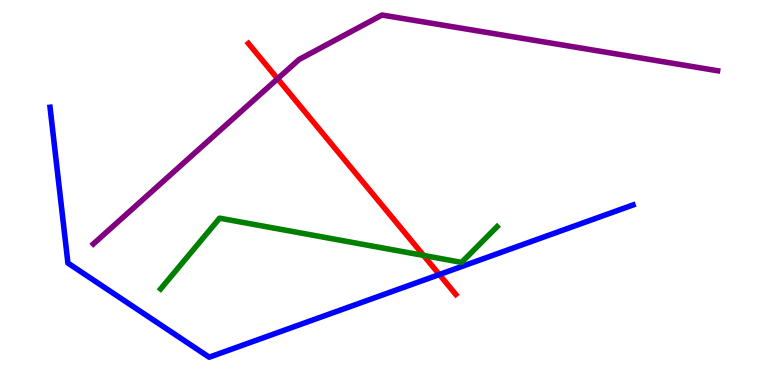[{'lines': ['blue', 'red'], 'intersections': [{'x': 5.67, 'y': 2.87}]}, {'lines': ['green', 'red'], 'intersections': [{'x': 5.47, 'y': 3.36}]}, {'lines': ['purple', 'red'], 'intersections': [{'x': 3.58, 'y': 7.95}]}, {'lines': ['blue', 'green'], 'intersections': []}, {'lines': ['blue', 'purple'], 'intersections': []}, {'lines': ['green', 'purple'], 'intersections': []}]